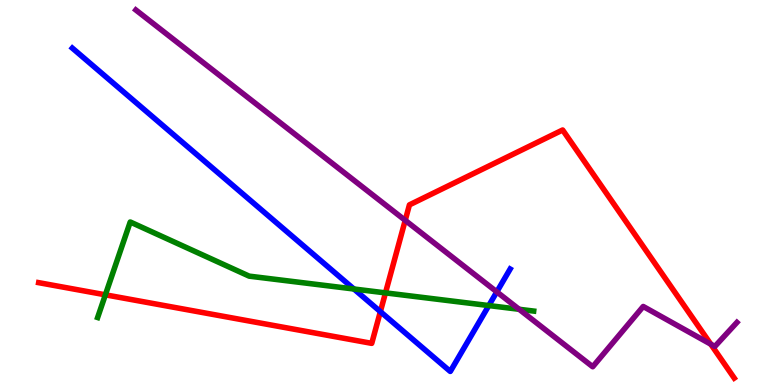[{'lines': ['blue', 'red'], 'intersections': [{'x': 4.91, 'y': 1.91}]}, {'lines': ['green', 'red'], 'intersections': [{'x': 1.36, 'y': 2.34}, {'x': 4.97, 'y': 2.39}]}, {'lines': ['purple', 'red'], 'intersections': [{'x': 5.23, 'y': 4.28}, {'x': 9.17, 'y': 1.06}]}, {'lines': ['blue', 'green'], 'intersections': [{'x': 4.57, 'y': 2.49}, {'x': 6.31, 'y': 2.06}]}, {'lines': ['blue', 'purple'], 'intersections': [{'x': 6.41, 'y': 2.42}]}, {'lines': ['green', 'purple'], 'intersections': [{'x': 6.7, 'y': 1.97}]}]